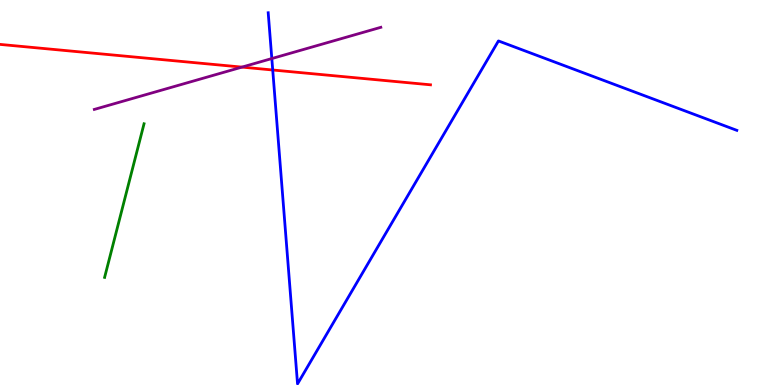[{'lines': ['blue', 'red'], 'intersections': [{'x': 3.52, 'y': 8.18}]}, {'lines': ['green', 'red'], 'intersections': []}, {'lines': ['purple', 'red'], 'intersections': [{'x': 3.12, 'y': 8.26}]}, {'lines': ['blue', 'green'], 'intersections': []}, {'lines': ['blue', 'purple'], 'intersections': [{'x': 3.51, 'y': 8.48}]}, {'lines': ['green', 'purple'], 'intersections': []}]